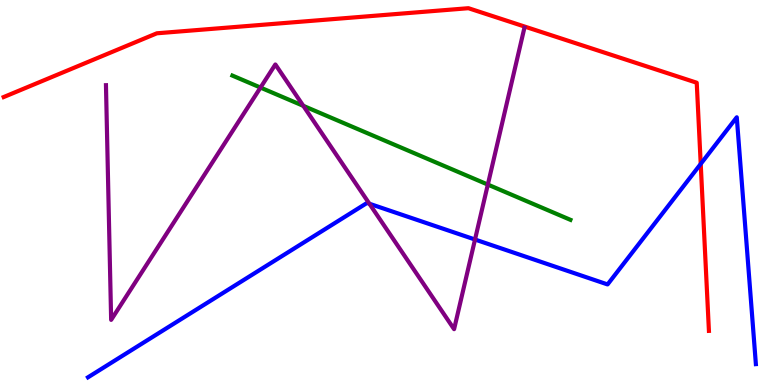[{'lines': ['blue', 'red'], 'intersections': [{'x': 9.04, 'y': 5.74}]}, {'lines': ['green', 'red'], 'intersections': []}, {'lines': ['purple', 'red'], 'intersections': []}, {'lines': ['blue', 'green'], 'intersections': []}, {'lines': ['blue', 'purple'], 'intersections': [{'x': 4.77, 'y': 4.71}, {'x': 6.13, 'y': 3.78}]}, {'lines': ['green', 'purple'], 'intersections': [{'x': 3.36, 'y': 7.73}, {'x': 3.91, 'y': 7.25}, {'x': 6.29, 'y': 5.21}]}]